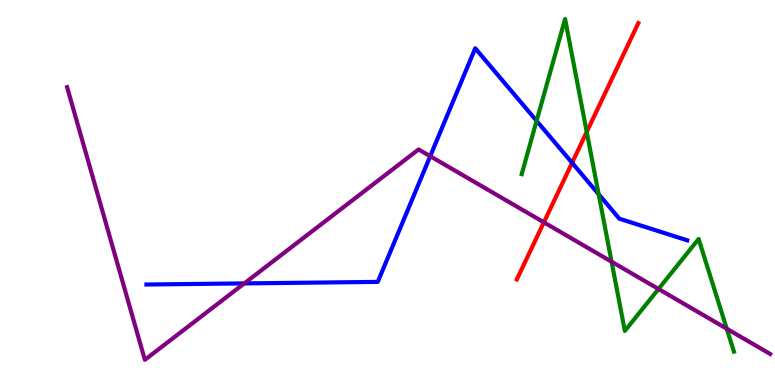[{'lines': ['blue', 'red'], 'intersections': [{'x': 7.38, 'y': 5.77}]}, {'lines': ['green', 'red'], 'intersections': [{'x': 7.57, 'y': 6.57}]}, {'lines': ['purple', 'red'], 'intersections': [{'x': 7.02, 'y': 4.23}]}, {'lines': ['blue', 'green'], 'intersections': [{'x': 6.92, 'y': 6.86}, {'x': 7.72, 'y': 4.96}]}, {'lines': ['blue', 'purple'], 'intersections': [{'x': 3.15, 'y': 2.64}, {'x': 5.55, 'y': 5.94}]}, {'lines': ['green', 'purple'], 'intersections': [{'x': 7.89, 'y': 3.2}, {'x': 8.5, 'y': 2.49}, {'x': 9.38, 'y': 1.46}]}]